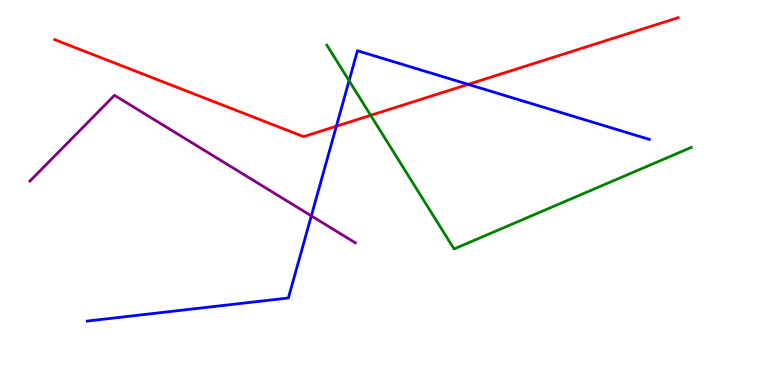[{'lines': ['blue', 'red'], 'intersections': [{'x': 4.34, 'y': 6.72}, {'x': 6.04, 'y': 7.81}]}, {'lines': ['green', 'red'], 'intersections': [{'x': 4.78, 'y': 7.0}]}, {'lines': ['purple', 'red'], 'intersections': []}, {'lines': ['blue', 'green'], 'intersections': [{'x': 4.5, 'y': 7.9}]}, {'lines': ['blue', 'purple'], 'intersections': [{'x': 4.02, 'y': 4.39}]}, {'lines': ['green', 'purple'], 'intersections': []}]